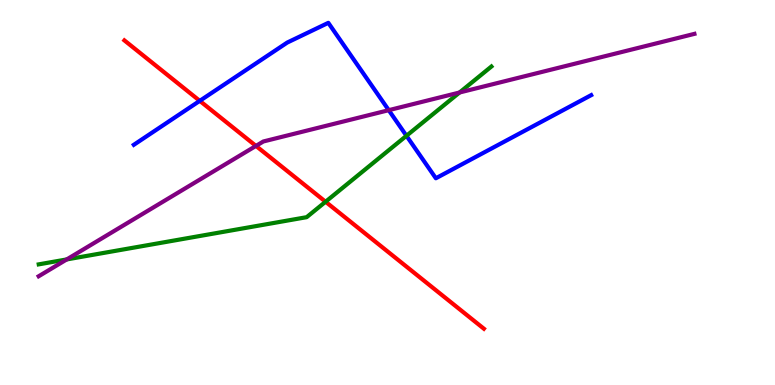[{'lines': ['blue', 'red'], 'intersections': [{'x': 2.58, 'y': 7.38}]}, {'lines': ['green', 'red'], 'intersections': [{'x': 4.2, 'y': 4.76}]}, {'lines': ['purple', 'red'], 'intersections': [{'x': 3.3, 'y': 6.21}]}, {'lines': ['blue', 'green'], 'intersections': [{'x': 5.24, 'y': 6.47}]}, {'lines': ['blue', 'purple'], 'intersections': [{'x': 5.02, 'y': 7.14}]}, {'lines': ['green', 'purple'], 'intersections': [{'x': 0.861, 'y': 3.26}, {'x': 5.93, 'y': 7.6}]}]